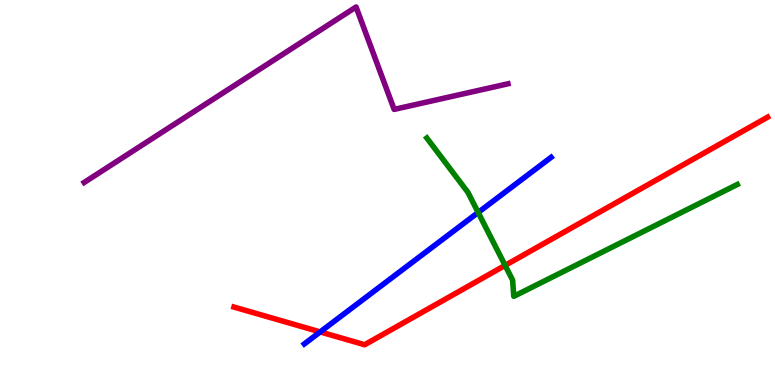[{'lines': ['blue', 'red'], 'intersections': [{'x': 4.13, 'y': 1.38}]}, {'lines': ['green', 'red'], 'intersections': [{'x': 6.52, 'y': 3.11}]}, {'lines': ['purple', 'red'], 'intersections': []}, {'lines': ['blue', 'green'], 'intersections': [{'x': 6.17, 'y': 4.48}]}, {'lines': ['blue', 'purple'], 'intersections': []}, {'lines': ['green', 'purple'], 'intersections': []}]